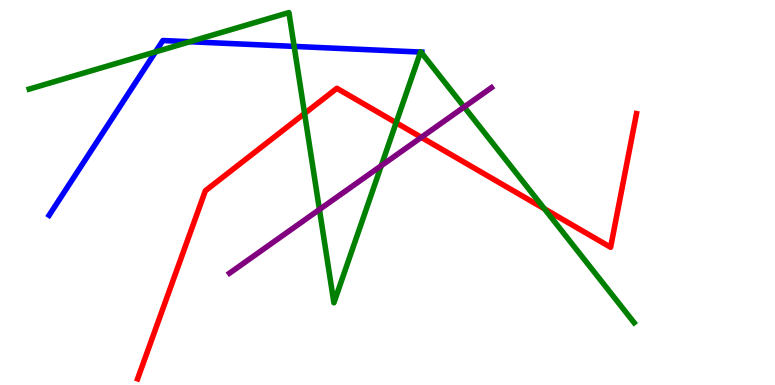[{'lines': ['blue', 'red'], 'intersections': []}, {'lines': ['green', 'red'], 'intersections': [{'x': 3.93, 'y': 7.05}, {'x': 5.11, 'y': 6.81}, {'x': 7.02, 'y': 4.58}]}, {'lines': ['purple', 'red'], 'intersections': [{'x': 5.44, 'y': 6.43}]}, {'lines': ['blue', 'green'], 'intersections': [{'x': 2.01, 'y': 8.65}, {'x': 2.45, 'y': 8.92}, {'x': 3.8, 'y': 8.79}, {'x': 5.43, 'y': 8.65}, {'x': 5.43, 'y': 8.65}]}, {'lines': ['blue', 'purple'], 'intersections': []}, {'lines': ['green', 'purple'], 'intersections': [{'x': 4.12, 'y': 4.56}, {'x': 4.92, 'y': 5.7}, {'x': 5.99, 'y': 7.22}]}]